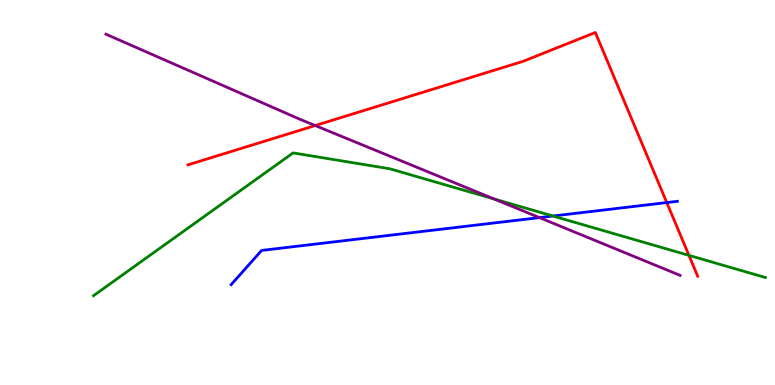[{'lines': ['blue', 'red'], 'intersections': [{'x': 8.6, 'y': 4.74}]}, {'lines': ['green', 'red'], 'intersections': [{'x': 8.89, 'y': 3.37}]}, {'lines': ['purple', 'red'], 'intersections': [{'x': 4.07, 'y': 6.74}]}, {'lines': ['blue', 'green'], 'intersections': [{'x': 7.13, 'y': 4.39}]}, {'lines': ['blue', 'purple'], 'intersections': [{'x': 6.96, 'y': 4.35}]}, {'lines': ['green', 'purple'], 'intersections': [{'x': 6.37, 'y': 4.83}]}]